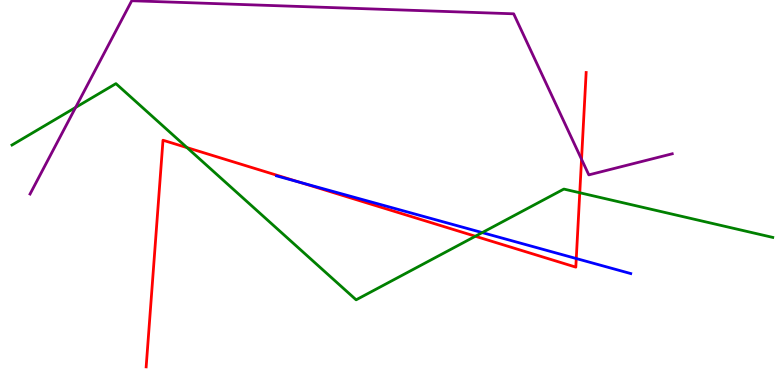[{'lines': ['blue', 'red'], 'intersections': [{'x': 3.87, 'y': 5.27}, {'x': 7.44, 'y': 3.28}]}, {'lines': ['green', 'red'], 'intersections': [{'x': 2.41, 'y': 6.17}, {'x': 6.13, 'y': 3.86}, {'x': 7.48, 'y': 4.99}]}, {'lines': ['purple', 'red'], 'intersections': [{'x': 7.5, 'y': 5.86}]}, {'lines': ['blue', 'green'], 'intersections': [{'x': 6.22, 'y': 3.96}]}, {'lines': ['blue', 'purple'], 'intersections': []}, {'lines': ['green', 'purple'], 'intersections': [{'x': 0.976, 'y': 7.21}]}]